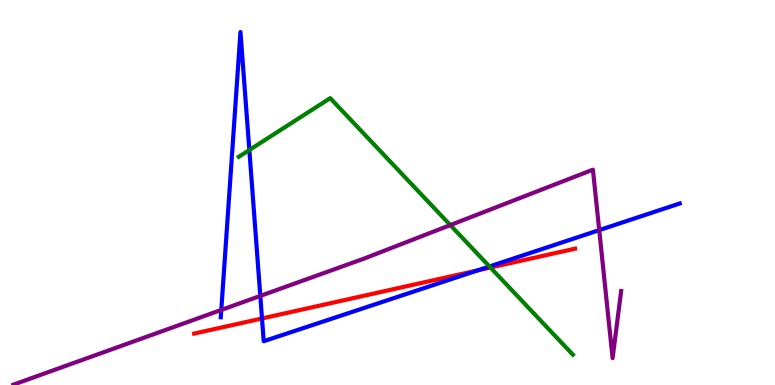[{'lines': ['blue', 'red'], 'intersections': [{'x': 3.38, 'y': 1.73}, {'x': 6.16, 'y': 2.98}]}, {'lines': ['green', 'red'], 'intersections': [{'x': 6.33, 'y': 3.05}]}, {'lines': ['purple', 'red'], 'intersections': []}, {'lines': ['blue', 'green'], 'intersections': [{'x': 3.22, 'y': 6.1}, {'x': 6.32, 'y': 3.08}]}, {'lines': ['blue', 'purple'], 'intersections': [{'x': 2.86, 'y': 1.95}, {'x': 3.36, 'y': 2.31}, {'x': 7.73, 'y': 4.02}]}, {'lines': ['green', 'purple'], 'intersections': [{'x': 5.81, 'y': 4.15}]}]